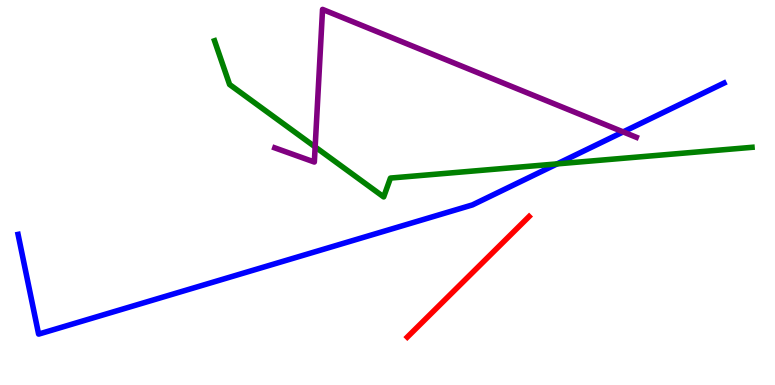[{'lines': ['blue', 'red'], 'intersections': []}, {'lines': ['green', 'red'], 'intersections': []}, {'lines': ['purple', 'red'], 'intersections': []}, {'lines': ['blue', 'green'], 'intersections': [{'x': 7.19, 'y': 5.74}]}, {'lines': ['blue', 'purple'], 'intersections': [{'x': 8.04, 'y': 6.57}]}, {'lines': ['green', 'purple'], 'intersections': [{'x': 4.07, 'y': 6.18}]}]